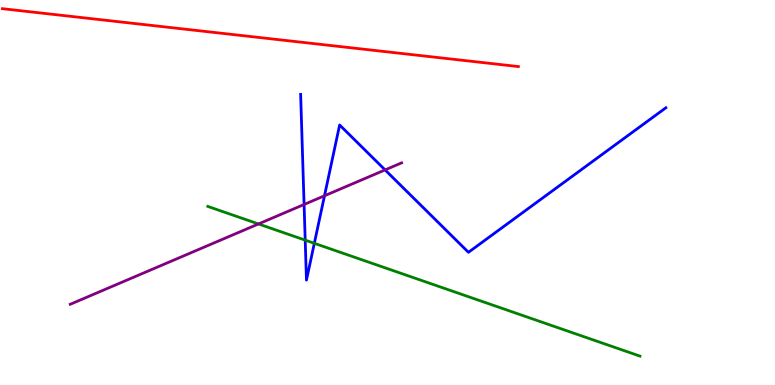[{'lines': ['blue', 'red'], 'intersections': []}, {'lines': ['green', 'red'], 'intersections': []}, {'lines': ['purple', 'red'], 'intersections': []}, {'lines': ['blue', 'green'], 'intersections': [{'x': 3.94, 'y': 3.76}, {'x': 4.06, 'y': 3.68}]}, {'lines': ['blue', 'purple'], 'intersections': [{'x': 3.92, 'y': 4.69}, {'x': 4.19, 'y': 4.92}, {'x': 4.97, 'y': 5.59}]}, {'lines': ['green', 'purple'], 'intersections': [{'x': 3.33, 'y': 4.18}]}]